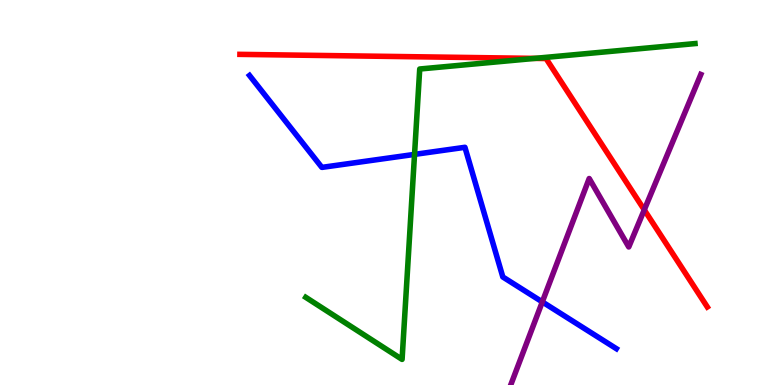[{'lines': ['blue', 'red'], 'intersections': []}, {'lines': ['green', 'red'], 'intersections': [{'x': 6.9, 'y': 8.48}]}, {'lines': ['purple', 'red'], 'intersections': [{'x': 8.31, 'y': 4.55}]}, {'lines': ['blue', 'green'], 'intersections': [{'x': 5.35, 'y': 5.99}]}, {'lines': ['blue', 'purple'], 'intersections': [{'x': 7.0, 'y': 2.16}]}, {'lines': ['green', 'purple'], 'intersections': []}]